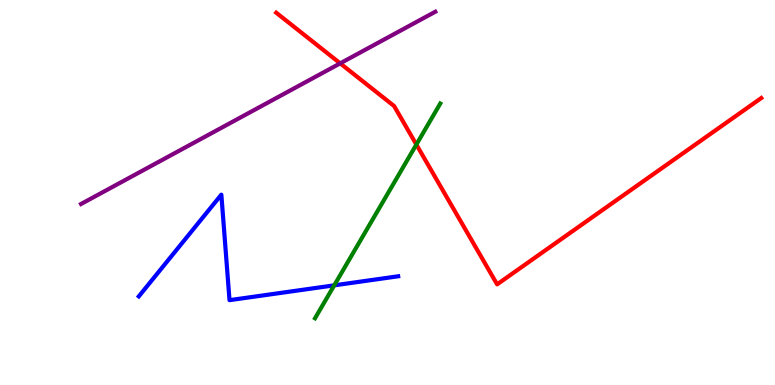[{'lines': ['blue', 'red'], 'intersections': []}, {'lines': ['green', 'red'], 'intersections': [{'x': 5.37, 'y': 6.25}]}, {'lines': ['purple', 'red'], 'intersections': [{'x': 4.39, 'y': 8.35}]}, {'lines': ['blue', 'green'], 'intersections': [{'x': 4.31, 'y': 2.59}]}, {'lines': ['blue', 'purple'], 'intersections': []}, {'lines': ['green', 'purple'], 'intersections': []}]